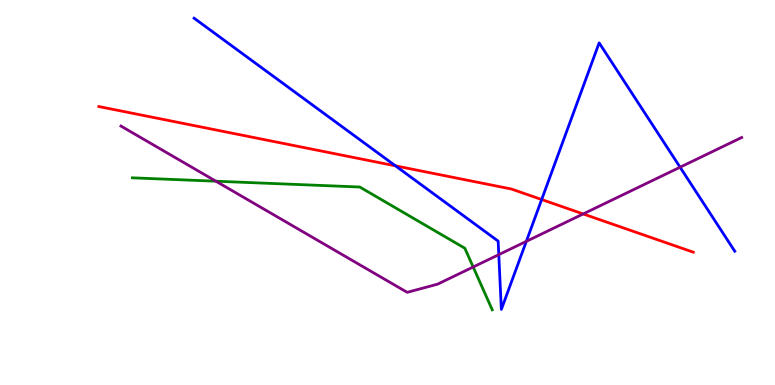[{'lines': ['blue', 'red'], 'intersections': [{'x': 5.1, 'y': 5.69}, {'x': 6.99, 'y': 4.82}]}, {'lines': ['green', 'red'], 'intersections': []}, {'lines': ['purple', 'red'], 'intersections': [{'x': 7.52, 'y': 4.44}]}, {'lines': ['blue', 'green'], 'intersections': []}, {'lines': ['blue', 'purple'], 'intersections': [{'x': 6.44, 'y': 3.39}, {'x': 6.79, 'y': 3.73}, {'x': 8.78, 'y': 5.66}]}, {'lines': ['green', 'purple'], 'intersections': [{'x': 2.79, 'y': 5.29}, {'x': 6.11, 'y': 3.07}]}]